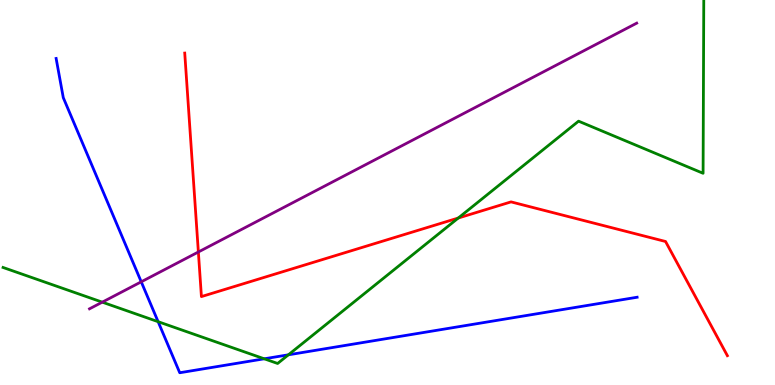[{'lines': ['blue', 'red'], 'intersections': []}, {'lines': ['green', 'red'], 'intersections': [{'x': 5.91, 'y': 4.34}]}, {'lines': ['purple', 'red'], 'intersections': [{'x': 2.56, 'y': 3.45}]}, {'lines': ['blue', 'green'], 'intersections': [{'x': 2.04, 'y': 1.64}, {'x': 3.41, 'y': 0.681}, {'x': 3.72, 'y': 0.784}]}, {'lines': ['blue', 'purple'], 'intersections': [{'x': 1.82, 'y': 2.68}]}, {'lines': ['green', 'purple'], 'intersections': [{'x': 1.32, 'y': 2.15}]}]